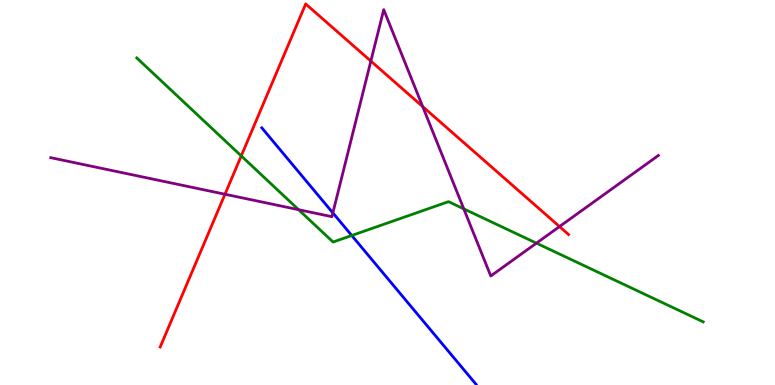[{'lines': ['blue', 'red'], 'intersections': []}, {'lines': ['green', 'red'], 'intersections': [{'x': 3.11, 'y': 5.95}]}, {'lines': ['purple', 'red'], 'intersections': [{'x': 2.9, 'y': 4.95}, {'x': 4.79, 'y': 8.41}, {'x': 5.45, 'y': 7.23}, {'x': 7.22, 'y': 4.12}]}, {'lines': ['blue', 'green'], 'intersections': [{'x': 4.54, 'y': 3.88}]}, {'lines': ['blue', 'purple'], 'intersections': [{'x': 4.29, 'y': 4.47}]}, {'lines': ['green', 'purple'], 'intersections': [{'x': 3.85, 'y': 4.55}, {'x': 5.98, 'y': 4.57}, {'x': 6.92, 'y': 3.68}]}]